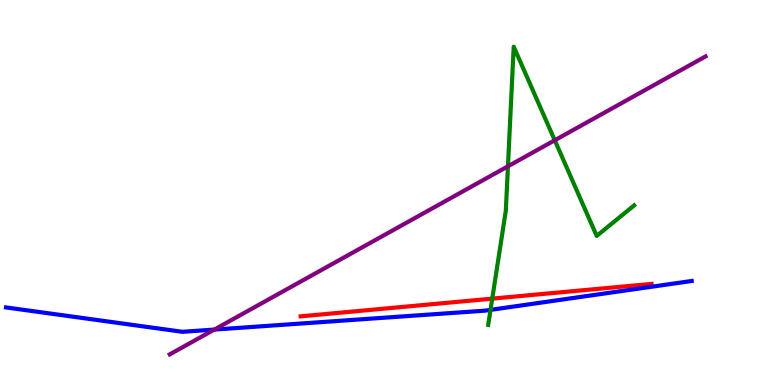[{'lines': ['blue', 'red'], 'intersections': []}, {'lines': ['green', 'red'], 'intersections': [{'x': 6.35, 'y': 2.24}]}, {'lines': ['purple', 'red'], 'intersections': []}, {'lines': ['blue', 'green'], 'intersections': [{'x': 6.33, 'y': 1.95}]}, {'lines': ['blue', 'purple'], 'intersections': [{'x': 2.77, 'y': 1.44}]}, {'lines': ['green', 'purple'], 'intersections': [{'x': 6.55, 'y': 5.68}, {'x': 7.16, 'y': 6.36}]}]